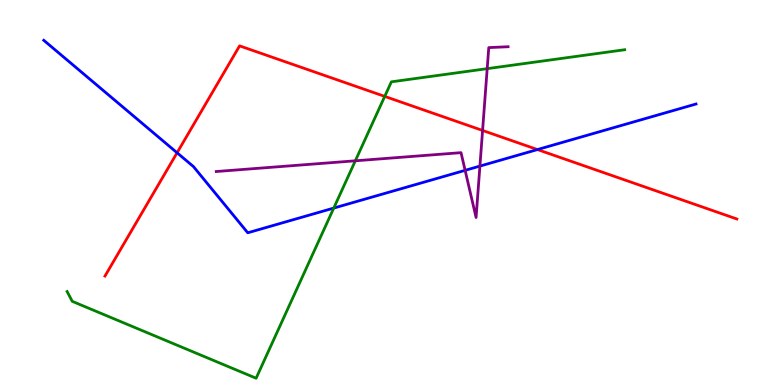[{'lines': ['blue', 'red'], 'intersections': [{'x': 2.28, 'y': 6.03}, {'x': 6.93, 'y': 6.12}]}, {'lines': ['green', 'red'], 'intersections': [{'x': 4.96, 'y': 7.5}]}, {'lines': ['purple', 'red'], 'intersections': [{'x': 6.23, 'y': 6.61}]}, {'lines': ['blue', 'green'], 'intersections': [{'x': 4.31, 'y': 4.6}]}, {'lines': ['blue', 'purple'], 'intersections': [{'x': 6.0, 'y': 5.58}, {'x': 6.19, 'y': 5.69}]}, {'lines': ['green', 'purple'], 'intersections': [{'x': 4.58, 'y': 5.82}, {'x': 6.29, 'y': 8.22}]}]